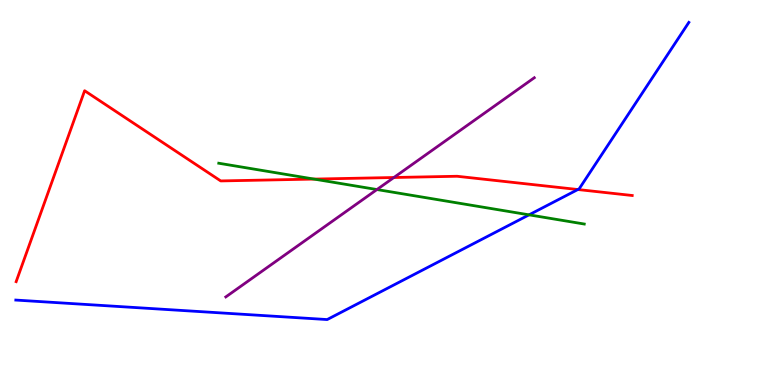[{'lines': ['blue', 'red'], 'intersections': [{'x': 7.46, 'y': 5.08}]}, {'lines': ['green', 'red'], 'intersections': [{'x': 4.05, 'y': 5.35}]}, {'lines': ['purple', 'red'], 'intersections': [{'x': 5.08, 'y': 5.39}]}, {'lines': ['blue', 'green'], 'intersections': [{'x': 6.83, 'y': 4.42}]}, {'lines': ['blue', 'purple'], 'intersections': []}, {'lines': ['green', 'purple'], 'intersections': [{'x': 4.86, 'y': 5.08}]}]